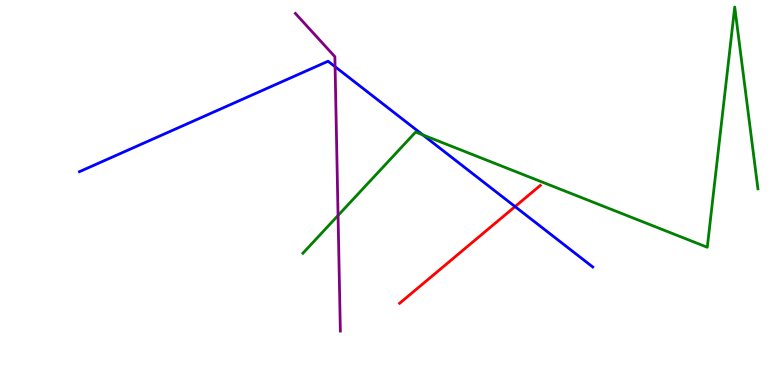[{'lines': ['blue', 'red'], 'intersections': [{'x': 6.65, 'y': 4.63}]}, {'lines': ['green', 'red'], 'intersections': []}, {'lines': ['purple', 'red'], 'intersections': []}, {'lines': ['blue', 'green'], 'intersections': [{'x': 5.46, 'y': 6.49}]}, {'lines': ['blue', 'purple'], 'intersections': [{'x': 4.32, 'y': 8.27}]}, {'lines': ['green', 'purple'], 'intersections': [{'x': 4.36, 'y': 4.4}]}]